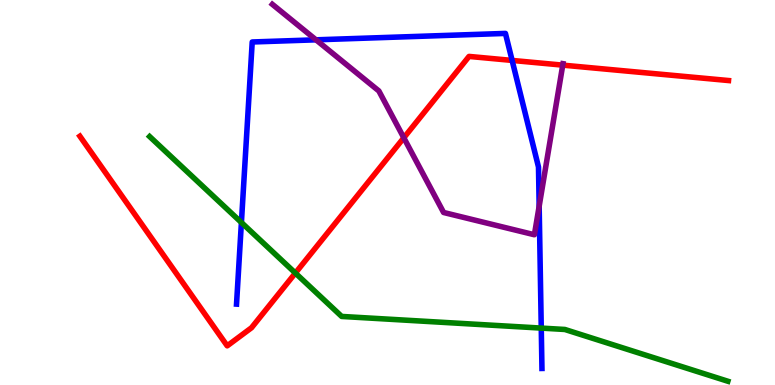[{'lines': ['blue', 'red'], 'intersections': [{'x': 6.61, 'y': 8.43}]}, {'lines': ['green', 'red'], 'intersections': [{'x': 3.81, 'y': 2.91}]}, {'lines': ['purple', 'red'], 'intersections': [{'x': 5.21, 'y': 6.42}, {'x': 7.26, 'y': 8.31}]}, {'lines': ['blue', 'green'], 'intersections': [{'x': 3.11, 'y': 4.22}, {'x': 6.98, 'y': 1.48}]}, {'lines': ['blue', 'purple'], 'intersections': [{'x': 4.08, 'y': 8.97}, {'x': 6.96, 'y': 4.64}]}, {'lines': ['green', 'purple'], 'intersections': []}]